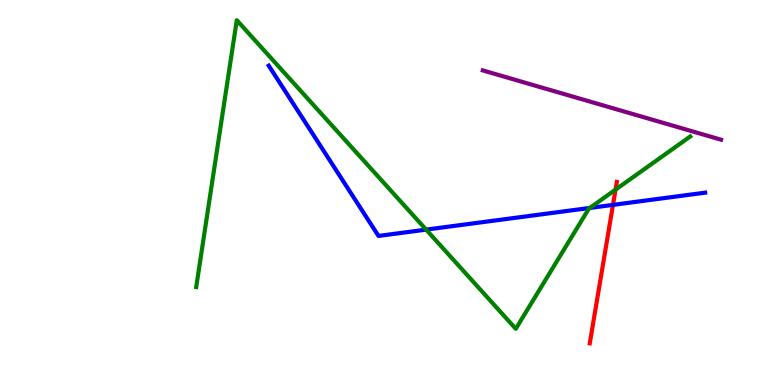[{'lines': ['blue', 'red'], 'intersections': [{'x': 7.91, 'y': 4.68}]}, {'lines': ['green', 'red'], 'intersections': [{'x': 7.94, 'y': 5.07}]}, {'lines': ['purple', 'red'], 'intersections': []}, {'lines': ['blue', 'green'], 'intersections': [{'x': 5.5, 'y': 4.04}, {'x': 7.61, 'y': 4.6}]}, {'lines': ['blue', 'purple'], 'intersections': []}, {'lines': ['green', 'purple'], 'intersections': []}]